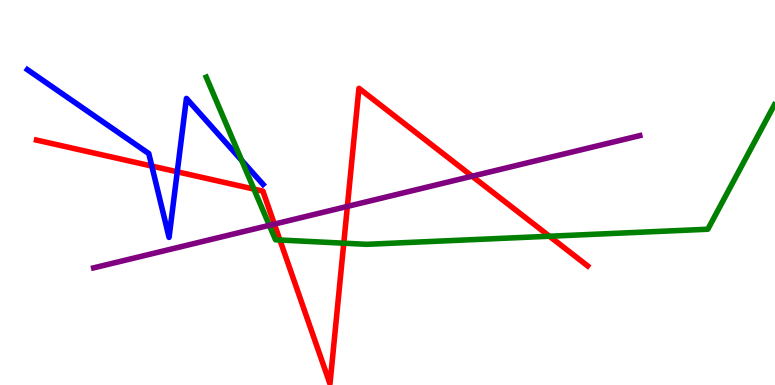[{'lines': ['blue', 'red'], 'intersections': [{'x': 1.96, 'y': 5.69}, {'x': 2.29, 'y': 5.54}]}, {'lines': ['green', 'red'], 'intersections': [{'x': 3.28, 'y': 5.09}, {'x': 3.61, 'y': 3.77}, {'x': 4.44, 'y': 3.68}, {'x': 7.09, 'y': 3.86}]}, {'lines': ['purple', 'red'], 'intersections': [{'x': 3.54, 'y': 4.18}, {'x': 4.48, 'y': 4.64}, {'x': 6.09, 'y': 5.42}]}, {'lines': ['blue', 'green'], 'intersections': [{'x': 3.12, 'y': 5.83}]}, {'lines': ['blue', 'purple'], 'intersections': []}, {'lines': ['green', 'purple'], 'intersections': [{'x': 3.48, 'y': 4.15}]}]